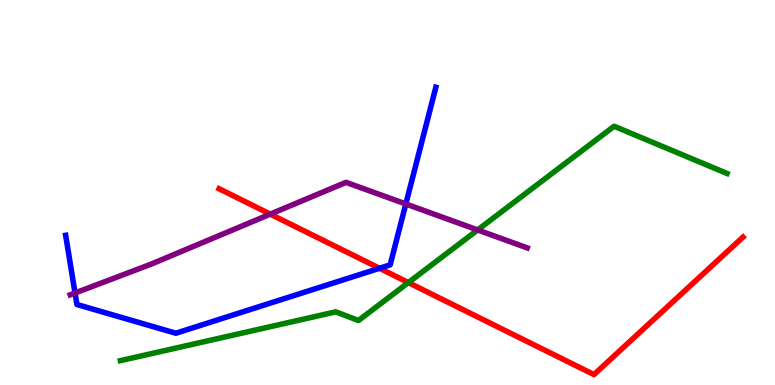[{'lines': ['blue', 'red'], 'intersections': [{'x': 4.9, 'y': 3.03}]}, {'lines': ['green', 'red'], 'intersections': [{'x': 5.27, 'y': 2.66}]}, {'lines': ['purple', 'red'], 'intersections': [{'x': 3.49, 'y': 4.44}]}, {'lines': ['blue', 'green'], 'intersections': []}, {'lines': ['blue', 'purple'], 'intersections': [{'x': 0.968, 'y': 2.39}, {'x': 5.24, 'y': 4.7}]}, {'lines': ['green', 'purple'], 'intersections': [{'x': 6.16, 'y': 4.03}]}]